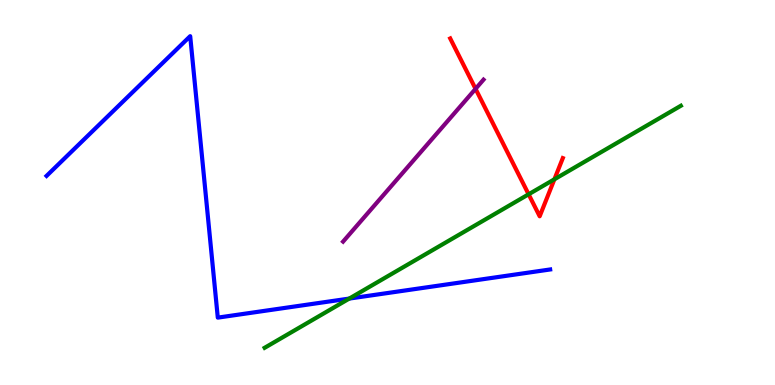[{'lines': ['blue', 'red'], 'intersections': []}, {'lines': ['green', 'red'], 'intersections': [{'x': 6.82, 'y': 4.95}, {'x': 7.15, 'y': 5.34}]}, {'lines': ['purple', 'red'], 'intersections': [{'x': 6.14, 'y': 7.69}]}, {'lines': ['blue', 'green'], 'intersections': [{'x': 4.51, 'y': 2.24}]}, {'lines': ['blue', 'purple'], 'intersections': []}, {'lines': ['green', 'purple'], 'intersections': []}]